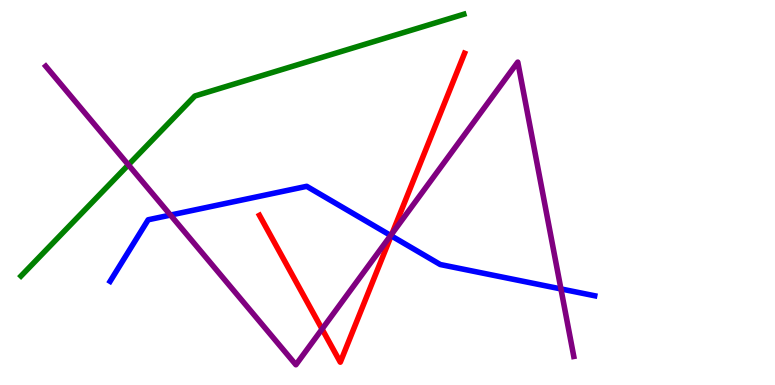[{'lines': ['blue', 'red'], 'intersections': [{'x': 5.05, 'y': 3.88}]}, {'lines': ['green', 'red'], 'intersections': []}, {'lines': ['purple', 'red'], 'intersections': [{'x': 4.16, 'y': 1.45}, {'x': 5.06, 'y': 3.93}]}, {'lines': ['blue', 'green'], 'intersections': []}, {'lines': ['blue', 'purple'], 'intersections': [{'x': 2.2, 'y': 4.41}, {'x': 5.04, 'y': 3.88}, {'x': 7.24, 'y': 2.5}]}, {'lines': ['green', 'purple'], 'intersections': [{'x': 1.66, 'y': 5.72}]}]